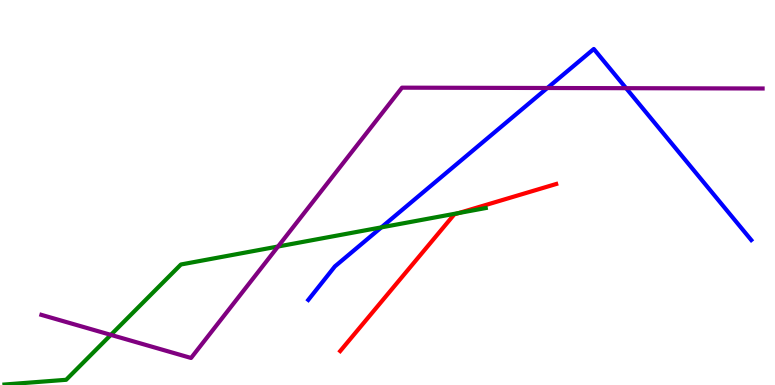[{'lines': ['blue', 'red'], 'intersections': []}, {'lines': ['green', 'red'], 'intersections': [{'x': 5.92, 'y': 4.47}]}, {'lines': ['purple', 'red'], 'intersections': []}, {'lines': ['blue', 'green'], 'intersections': [{'x': 4.92, 'y': 4.09}]}, {'lines': ['blue', 'purple'], 'intersections': [{'x': 7.06, 'y': 7.71}, {'x': 8.08, 'y': 7.71}]}, {'lines': ['green', 'purple'], 'intersections': [{'x': 1.43, 'y': 1.3}, {'x': 3.59, 'y': 3.6}]}]